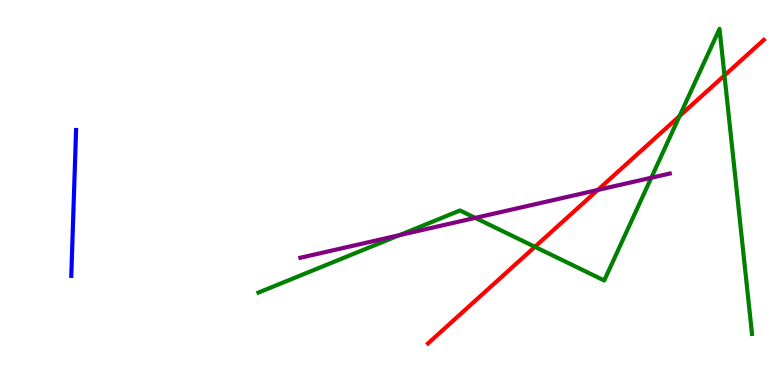[{'lines': ['blue', 'red'], 'intersections': []}, {'lines': ['green', 'red'], 'intersections': [{'x': 6.9, 'y': 3.59}, {'x': 8.77, 'y': 6.99}, {'x': 9.35, 'y': 8.04}]}, {'lines': ['purple', 'red'], 'intersections': [{'x': 7.71, 'y': 5.07}]}, {'lines': ['blue', 'green'], 'intersections': []}, {'lines': ['blue', 'purple'], 'intersections': []}, {'lines': ['green', 'purple'], 'intersections': [{'x': 5.15, 'y': 3.89}, {'x': 6.13, 'y': 4.34}, {'x': 8.4, 'y': 5.38}]}]